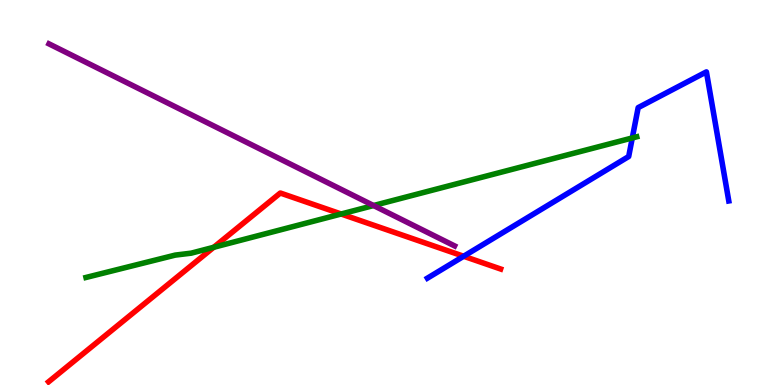[{'lines': ['blue', 'red'], 'intersections': [{'x': 5.98, 'y': 3.34}]}, {'lines': ['green', 'red'], 'intersections': [{'x': 2.76, 'y': 3.58}, {'x': 4.4, 'y': 4.44}]}, {'lines': ['purple', 'red'], 'intersections': []}, {'lines': ['blue', 'green'], 'intersections': [{'x': 8.16, 'y': 6.42}]}, {'lines': ['blue', 'purple'], 'intersections': []}, {'lines': ['green', 'purple'], 'intersections': [{'x': 4.82, 'y': 4.66}]}]